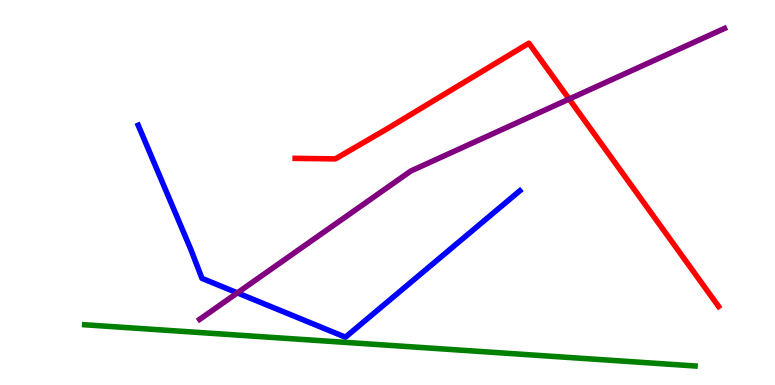[{'lines': ['blue', 'red'], 'intersections': []}, {'lines': ['green', 'red'], 'intersections': []}, {'lines': ['purple', 'red'], 'intersections': [{'x': 7.34, 'y': 7.43}]}, {'lines': ['blue', 'green'], 'intersections': []}, {'lines': ['blue', 'purple'], 'intersections': [{'x': 3.06, 'y': 2.39}]}, {'lines': ['green', 'purple'], 'intersections': []}]